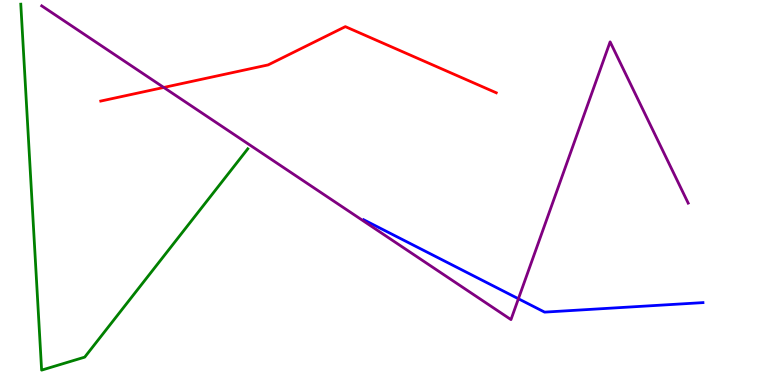[{'lines': ['blue', 'red'], 'intersections': []}, {'lines': ['green', 'red'], 'intersections': []}, {'lines': ['purple', 'red'], 'intersections': [{'x': 2.11, 'y': 7.73}]}, {'lines': ['blue', 'green'], 'intersections': []}, {'lines': ['blue', 'purple'], 'intersections': [{'x': 6.69, 'y': 2.24}]}, {'lines': ['green', 'purple'], 'intersections': []}]